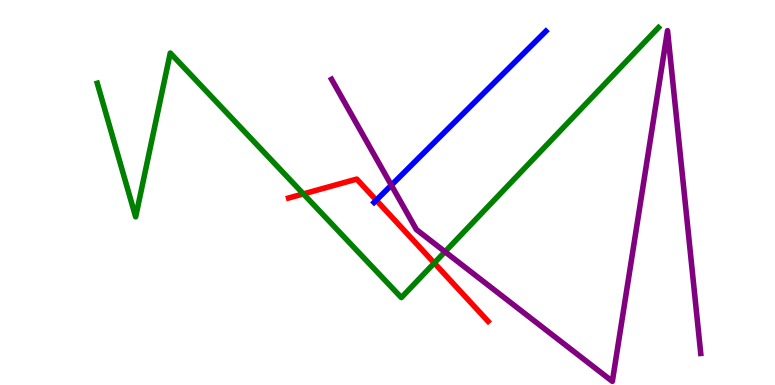[{'lines': ['blue', 'red'], 'intersections': [{'x': 4.86, 'y': 4.8}]}, {'lines': ['green', 'red'], 'intersections': [{'x': 3.91, 'y': 4.96}, {'x': 5.6, 'y': 3.17}]}, {'lines': ['purple', 'red'], 'intersections': []}, {'lines': ['blue', 'green'], 'intersections': []}, {'lines': ['blue', 'purple'], 'intersections': [{'x': 5.05, 'y': 5.19}]}, {'lines': ['green', 'purple'], 'intersections': [{'x': 5.74, 'y': 3.46}]}]